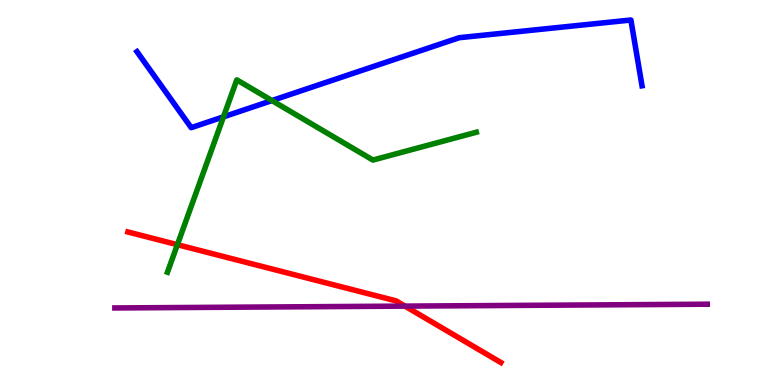[{'lines': ['blue', 'red'], 'intersections': []}, {'lines': ['green', 'red'], 'intersections': [{'x': 2.29, 'y': 3.64}]}, {'lines': ['purple', 'red'], 'intersections': [{'x': 5.23, 'y': 2.05}]}, {'lines': ['blue', 'green'], 'intersections': [{'x': 2.88, 'y': 6.97}, {'x': 3.51, 'y': 7.39}]}, {'lines': ['blue', 'purple'], 'intersections': []}, {'lines': ['green', 'purple'], 'intersections': []}]